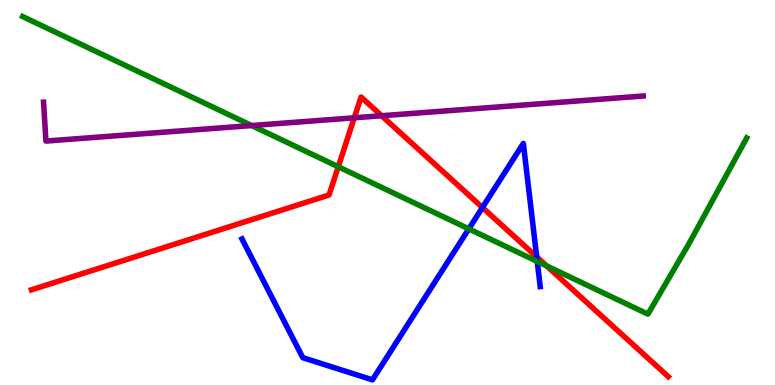[{'lines': ['blue', 'red'], 'intersections': [{'x': 6.23, 'y': 4.61}, {'x': 6.93, 'y': 3.33}]}, {'lines': ['green', 'red'], 'intersections': [{'x': 4.36, 'y': 5.67}, {'x': 7.05, 'y': 3.09}]}, {'lines': ['purple', 'red'], 'intersections': [{'x': 4.57, 'y': 6.94}, {'x': 4.92, 'y': 6.99}]}, {'lines': ['blue', 'green'], 'intersections': [{'x': 6.05, 'y': 4.06}, {'x': 6.93, 'y': 3.21}]}, {'lines': ['blue', 'purple'], 'intersections': []}, {'lines': ['green', 'purple'], 'intersections': [{'x': 3.25, 'y': 6.74}]}]